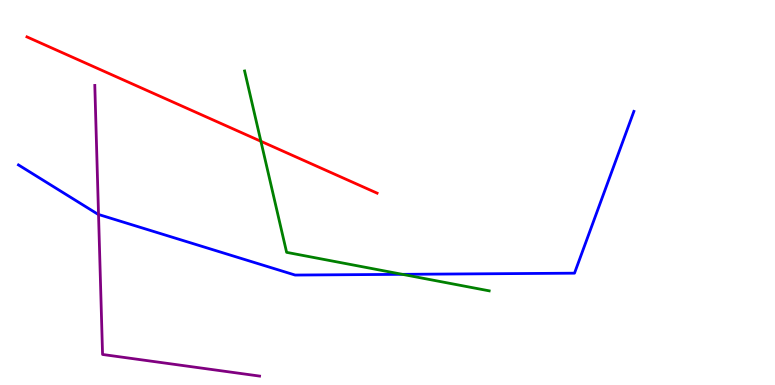[{'lines': ['blue', 'red'], 'intersections': []}, {'lines': ['green', 'red'], 'intersections': [{'x': 3.37, 'y': 6.33}]}, {'lines': ['purple', 'red'], 'intersections': []}, {'lines': ['blue', 'green'], 'intersections': [{'x': 5.19, 'y': 2.87}]}, {'lines': ['blue', 'purple'], 'intersections': [{'x': 1.27, 'y': 4.43}]}, {'lines': ['green', 'purple'], 'intersections': []}]